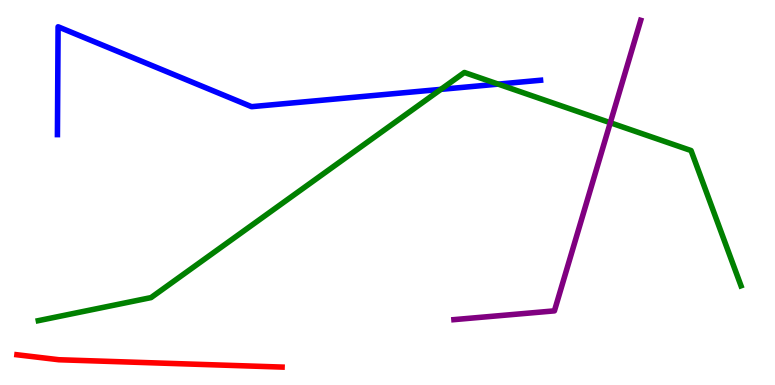[{'lines': ['blue', 'red'], 'intersections': []}, {'lines': ['green', 'red'], 'intersections': []}, {'lines': ['purple', 'red'], 'intersections': []}, {'lines': ['blue', 'green'], 'intersections': [{'x': 5.69, 'y': 7.68}, {'x': 6.43, 'y': 7.82}]}, {'lines': ['blue', 'purple'], 'intersections': []}, {'lines': ['green', 'purple'], 'intersections': [{'x': 7.87, 'y': 6.81}]}]